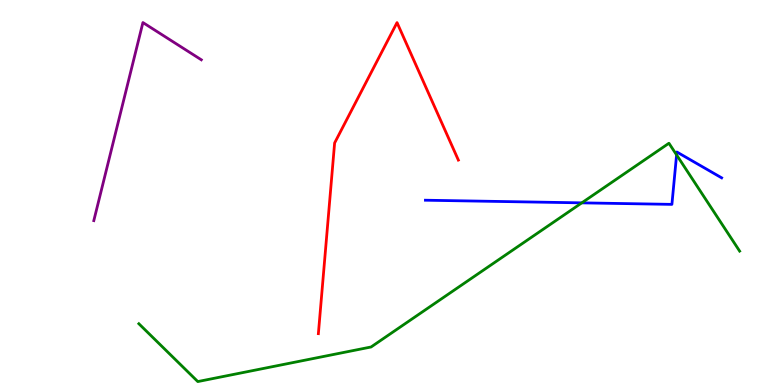[{'lines': ['blue', 'red'], 'intersections': []}, {'lines': ['green', 'red'], 'intersections': []}, {'lines': ['purple', 'red'], 'intersections': []}, {'lines': ['blue', 'green'], 'intersections': [{'x': 7.51, 'y': 4.73}, {'x': 8.73, 'y': 5.98}]}, {'lines': ['blue', 'purple'], 'intersections': []}, {'lines': ['green', 'purple'], 'intersections': []}]